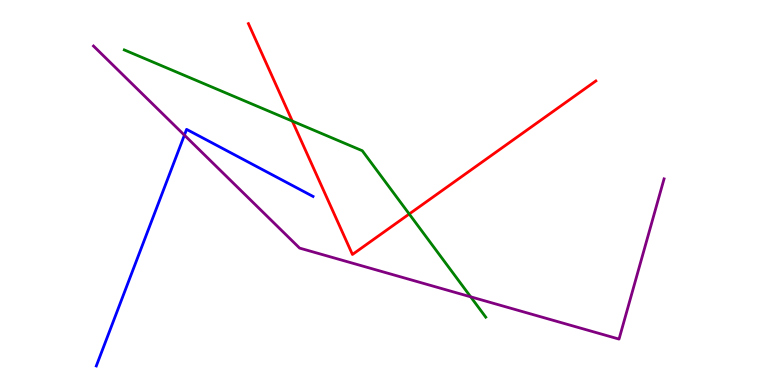[{'lines': ['blue', 'red'], 'intersections': []}, {'lines': ['green', 'red'], 'intersections': [{'x': 3.77, 'y': 6.85}, {'x': 5.28, 'y': 4.44}]}, {'lines': ['purple', 'red'], 'intersections': []}, {'lines': ['blue', 'green'], 'intersections': []}, {'lines': ['blue', 'purple'], 'intersections': [{'x': 2.38, 'y': 6.49}]}, {'lines': ['green', 'purple'], 'intersections': [{'x': 6.07, 'y': 2.29}]}]